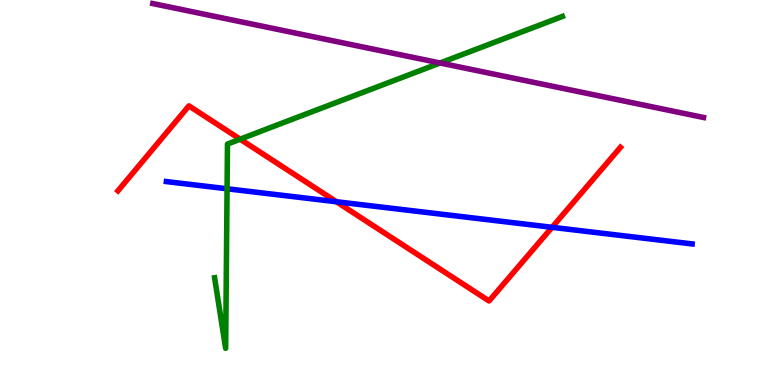[{'lines': ['blue', 'red'], 'intersections': [{'x': 4.34, 'y': 4.76}, {'x': 7.12, 'y': 4.1}]}, {'lines': ['green', 'red'], 'intersections': [{'x': 3.1, 'y': 6.38}]}, {'lines': ['purple', 'red'], 'intersections': []}, {'lines': ['blue', 'green'], 'intersections': [{'x': 2.93, 'y': 5.1}]}, {'lines': ['blue', 'purple'], 'intersections': []}, {'lines': ['green', 'purple'], 'intersections': [{'x': 5.68, 'y': 8.36}]}]